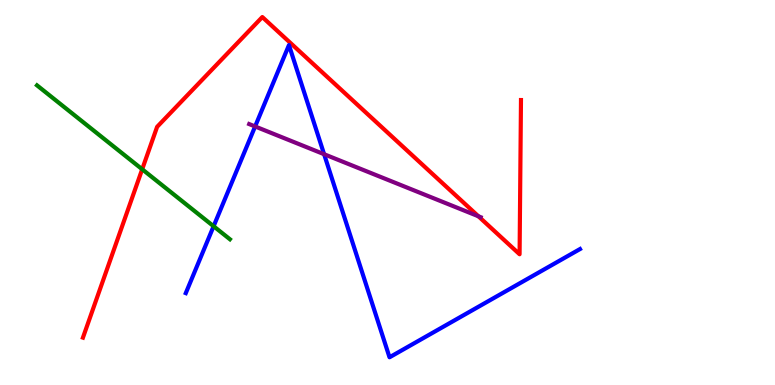[{'lines': ['blue', 'red'], 'intersections': []}, {'lines': ['green', 'red'], 'intersections': [{'x': 1.83, 'y': 5.6}]}, {'lines': ['purple', 'red'], 'intersections': [{'x': 6.17, 'y': 4.38}]}, {'lines': ['blue', 'green'], 'intersections': [{'x': 2.76, 'y': 4.12}]}, {'lines': ['blue', 'purple'], 'intersections': [{'x': 3.29, 'y': 6.72}, {'x': 4.18, 'y': 5.99}]}, {'lines': ['green', 'purple'], 'intersections': []}]